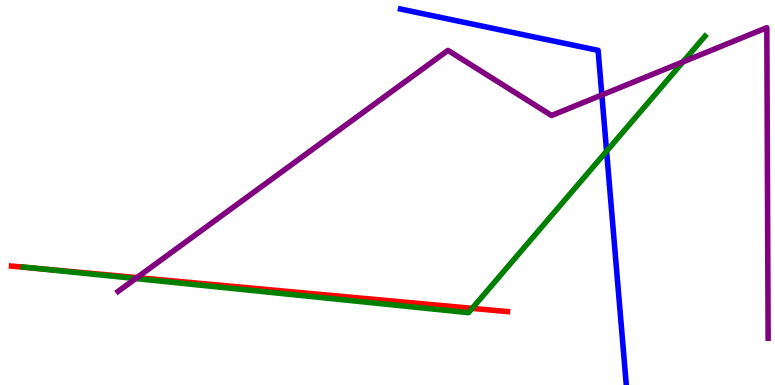[{'lines': ['blue', 'red'], 'intersections': []}, {'lines': ['green', 'red'], 'intersections': [{'x': 0.471, 'y': 3.03}, {'x': 6.09, 'y': 1.99}]}, {'lines': ['purple', 'red'], 'intersections': [{'x': 1.77, 'y': 2.79}]}, {'lines': ['blue', 'green'], 'intersections': [{'x': 7.83, 'y': 6.07}]}, {'lines': ['blue', 'purple'], 'intersections': [{'x': 7.77, 'y': 7.53}]}, {'lines': ['green', 'purple'], 'intersections': [{'x': 1.75, 'y': 2.77}, {'x': 8.81, 'y': 8.39}]}]